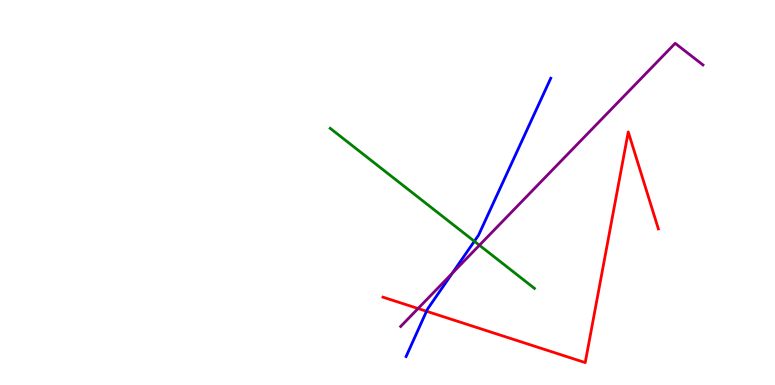[{'lines': ['blue', 'red'], 'intersections': [{'x': 5.5, 'y': 1.92}]}, {'lines': ['green', 'red'], 'intersections': []}, {'lines': ['purple', 'red'], 'intersections': [{'x': 5.39, 'y': 1.99}]}, {'lines': ['blue', 'green'], 'intersections': [{'x': 6.12, 'y': 3.73}]}, {'lines': ['blue', 'purple'], 'intersections': [{'x': 5.84, 'y': 2.9}]}, {'lines': ['green', 'purple'], 'intersections': [{'x': 6.19, 'y': 3.63}]}]